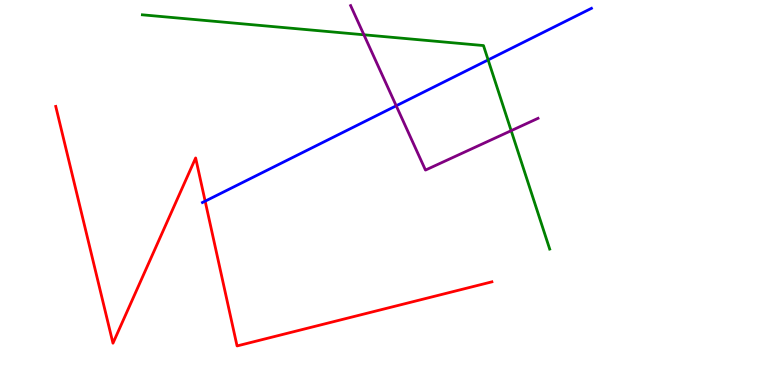[{'lines': ['blue', 'red'], 'intersections': [{'x': 2.65, 'y': 4.77}]}, {'lines': ['green', 'red'], 'intersections': []}, {'lines': ['purple', 'red'], 'intersections': []}, {'lines': ['blue', 'green'], 'intersections': [{'x': 6.3, 'y': 8.44}]}, {'lines': ['blue', 'purple'], 'intersections': [{'x': 5.11, 'y': 7.25}]}, {'lines': ['green', 'purple'], 'intersections': [{'x': 4.7, 'y': 9.1}, {'x': 6.6, 'y': 6.61}]}]